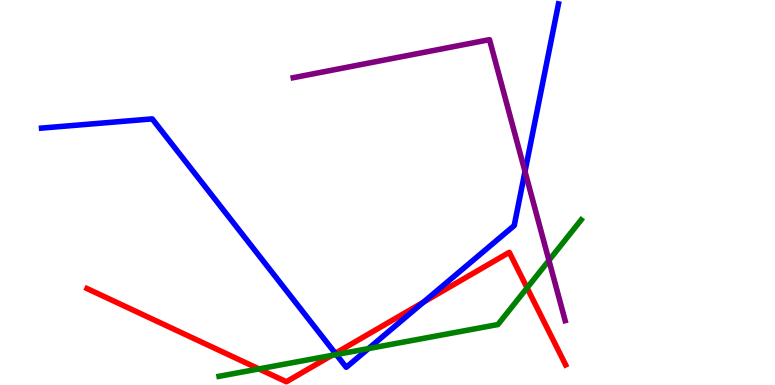[{'lines': ['blue', 'red'], 'intersections': [{'x': 4.33, 'y': 0.823}, {'x': 5.46, 'y': 2.15}]}, {'lines': ['green', 'red'], 'intersections': [{'x': 3.34, 'y': 0.418}, {'x': 4.28, 'y': 0.769}, {'x': 6.8, 'y': 2.52}]}, {'lines': ['purple', 'red'], 'intersections': []}, {'lines': ['blue', 'green'], 'intersections': [{'x': 4.34, 'y': 0.791}, {'x': 4.75, 'y': 0.946}]}, {'lines': ['blue', 'purple'], 'intersections': [{'x': 6.77, 'y': 5.54}]}, {'lines': ['green', 'purple'], 'intersections': [{'x': 7.08, 'y': 3.24}]}]